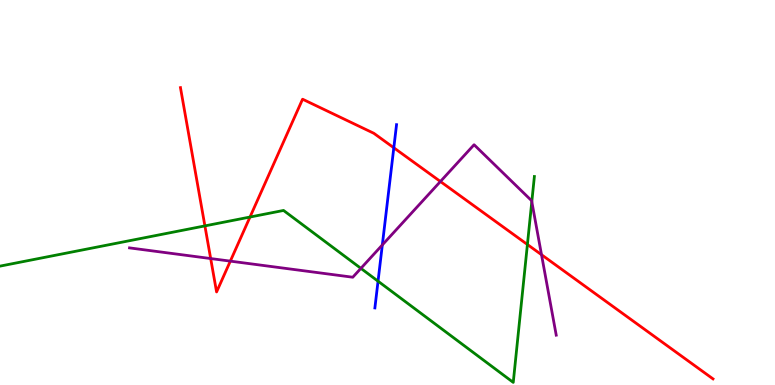[{'lines': ['blue', 'red'], 'intersections': [{'x': 5.08, 'y': 6.16}]}, {'lines': ['green', 'red'], 'intersections': [{'x': 2.64, 'y': 4.13}, {'x': 3.23, 'y': 4.36}, {'x': 6.81, 'y': 3.65}]}, {'lines': ['purple', 'red'], 'intersections': [{'x': 2.72, 'y': 3.28}, {'x': 2.97, 'y': 3.22}, {'x': 5.68, 'y': 5.29}, {'x': 6.99, 'y': 3.38}]}, {'lines': ['blue', 'green'], 'intersections': [{'x': 4.88, 'y': 2.7}]}, {'lines': ['blue', 'purple'], 'intersections': [{'x': 4.93, 'y': 3.64}]}, {'lines': ['green', 'purple'], 'intersections': [{'x': 4.66, 'y': 3.03}, {'x': 6.86, 'y': 4.76}]}]